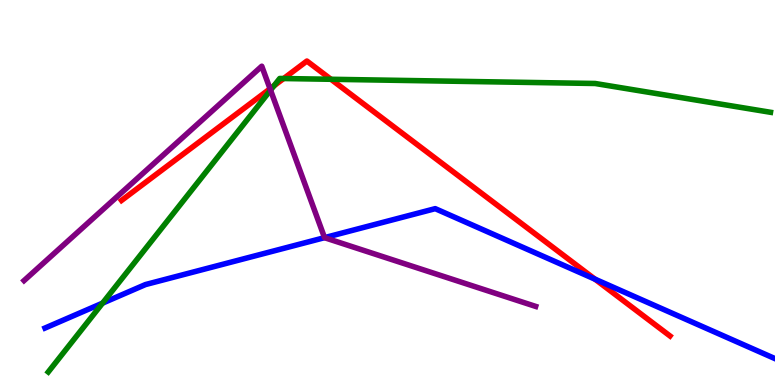[{'lines': ['blue', 'red'], 'intersections': [{'x': 7.68, 'y': 2.75}]}, {'lines': ['green', 'red'], 'intersections': [{'x': 3.53, 'y': 7.77}, {'x': 3.66, 'y': 7.96}, {'x': 4.27, 'y': 7.94}]}, {'lines': ['purple', 'red'], 'intersections': [{'x': 3.48, 'y': 7.69}]}, {'lines': ['blue', 'green'], 'intersections': [{'x': 1.32, 'y': 2.13}]}, {'lines': ['blue', 'purple'], 'intersections': [{'x': 4.19, 'y': 3.83}]}, {'lines': ['green', 'purple'], 'intersections': [{'x': 3.49, 'y': 7.66}]}]